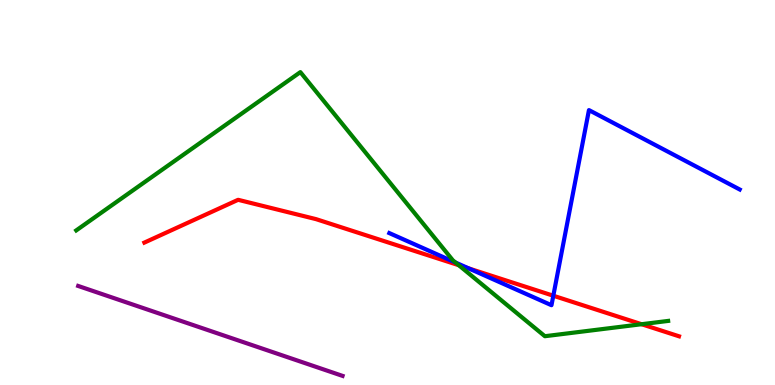[{'lines': ['blue', 'red'], 'intersections': [{'x': 6.05, 'y': 3.03}, {'x': 7.14, 'y': 2.32}]}, {'lines': ['green', 'red'], 'intersections': [{'x': 5.92, 'y': 3.11}, {'x': 8.28, 'y': 1.58}]}, {'lines': ['purple', 'red'], 'intersections': []}, {'lines': ['blue', 'green'], 'intersections': [{'x': 5.88, 'y': 3.18}]}, {'lines': ['blue', 'purple'], 'intersections': []}, {'lines': ['green', 'purple'], 'intersections': []}]